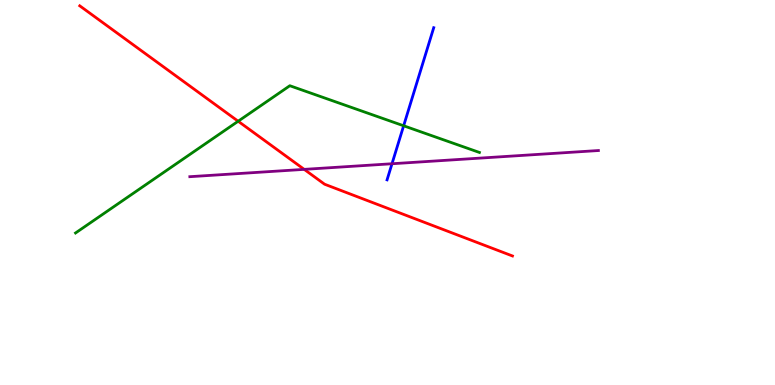[{'lines': ['blue', 'red'], 'intersections': []}, {'lines': ['green', 'red'], 'intersections': [{'x': 3.07, 'y': 6.85}]}, {'lines': ['purple', 'red'], 'intersections': [{'x': 3.93, 'y': 5.6}]}, {'lines': ['blue', 'green'], 'intersections': [{'x': 5.21, 'y': 6.73}]}, {'lines': ['blue', 'purple'], 'intersections': [{'x': 5.06, 'y': 5.75}]}, {'lines': ['green', 'purple'], 'intersections': []}]